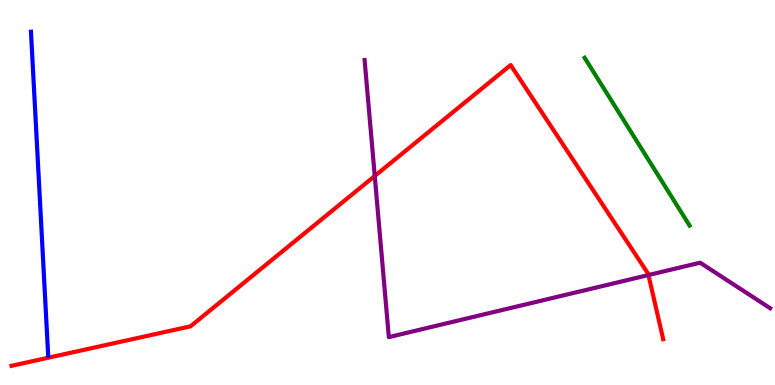[{'lines': ['blue', 'red'], 'intersections': []}, {'lines': ['green', 'red'], 'intersections': []}, {'lines': ['purple', 'red'], 'intersections': [{'x': 4.84, 'y': 5.43}, {'x': 8.37, 'y': 2.86}]}, {'lines': ['blue', 'green'], 'intersections': []}, {'lines': ['blue', 'purple'], 'intersections': []}, {'lines': ['green', 'purple'], 'intersections': []}]